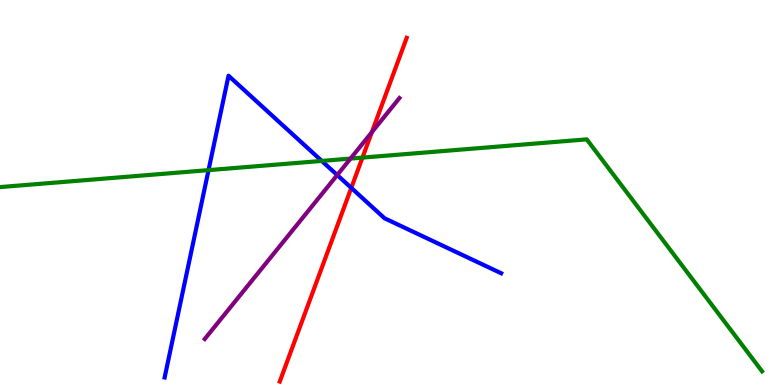[{'lines': ['blue', 'red'], 'intersections': [{'x': 4.53, 'y': 5.12}]}, {'lines': ['green', 'red'], 'intersections': [{'x': 4.68, 'y': 5.91}]}, {'lines': ['purple', 'red'], 'intersections': [{'x': 4.8, 'y': 6.57}]}, {'lines': ['blue', 'green'], 'intersections': [{'x': 2.69, 'y': 5.58}, {'x': 4.15, 'y': 5.82}]}, {'lines': ['blue', 'purple'], 'intersections': [{'x': 4.35, 'y': 5.45}]}, {'lines': ['green', 'purple'], 'intersections': [{'x': 4.52, 'y': 5.88}]}]